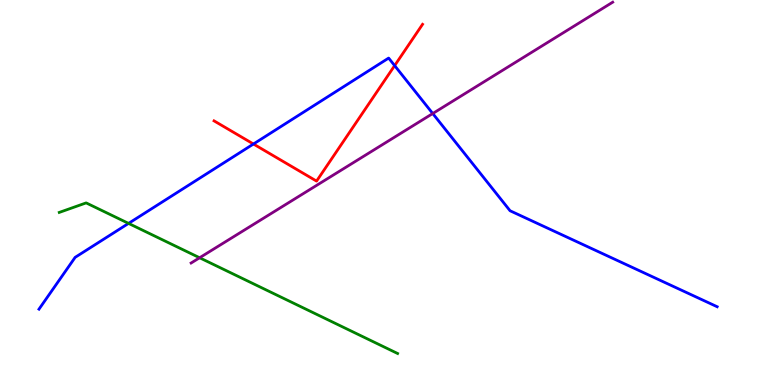[{'lines': ['blue', 'red'], 'intersections': [{'x': 3.27, 'y': 6.26}, {'x': 5.09, 'y': 8.3}]}, {'lines': ['green', 'red'], 'intersections': []}, {'lines': ['purple', 'red'], 'intersections': []}, {'lines': ['blue', 'green'], 'intersections': [{'x': 1.66, 'y': 4.2}]}, {'lines': ['blue', 'purple'], 'intersections': [{'x': 5.58, 'y': 7.05}]}, {'lines': ['green', 'purple'], 'intersections': [{'x': 2.58, 'y': 3.31}]}]